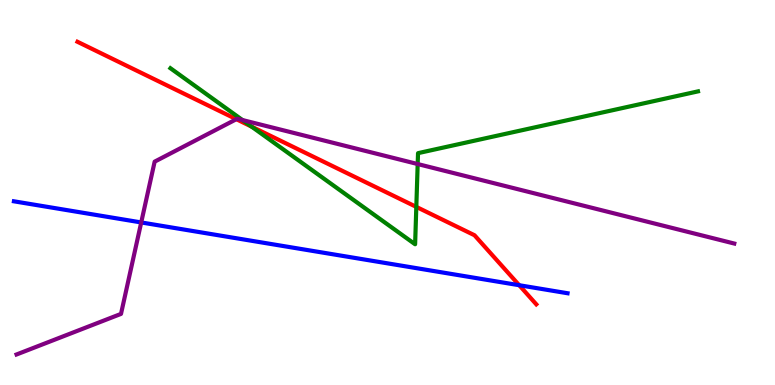[{'lines': ['blue', 'red'], 'intersections': [{'x': 6.7, 'y': 2.59}]}, {'lines': ['green', 'red'], 'intersections': [{'x': 3.25, 'y': 6.71}, {'x': 5.37, 'y': 4.63}]}, {'lines': ['purple', 'red'], 'intersections': [{'x': 3.05, 'y': 6.9}]}, {'lines': ['blue', 'green'], 'intersections': []}, {'lines': ['blue', 'purple'], 'intersections': [{'x': 1.82, 'y': 4.22}]}, {'lines': ['green', 'purple'], 'intersections': [{'x': 3.13, 'y': 6.88}, {'x': 5.39, 'y': 5.74}]}]